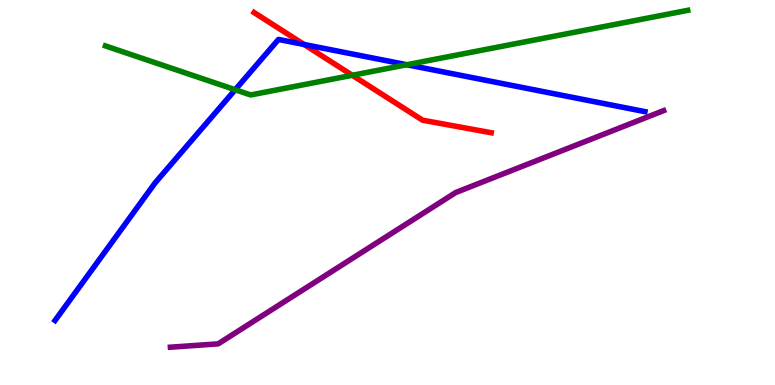[{'lines': ['blue', 'red'], 'intersections': [{'x': 3.92, 'y': 8.84}]}, {'lines': ['green', 'red'], 'intersections': [{'x': 4.55, 'y': 8.04}]}, {'lines': ['purple', 'red'], 'intersections': []}, {'lines': ['blue', 'green'], 'intersections': [{'x': 3.04, 'y': 7.67}, {'x': 5.25, 'y': 8.32}]}, {'lines': ['blue', 'purple'], 'intersections': []}, {'lines': ['green', 'purple'], 'intersections': []}]